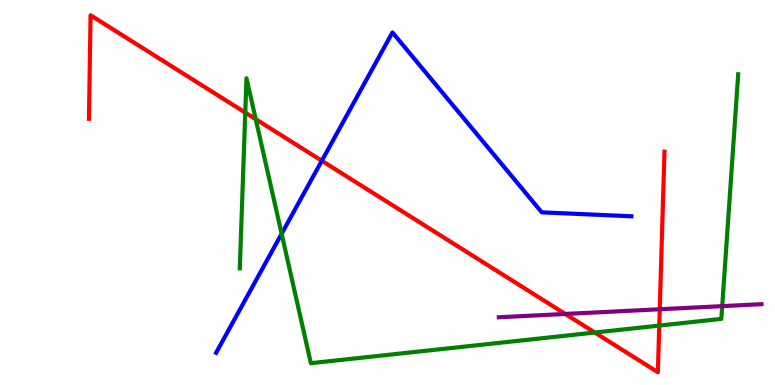[{'lines': ['blue', 'red'], 'intersections': [{'x': 4.15, 'y': 5.82}]}, {'lines': ['green', 'red'], 'intersections': [{'x': 3.16, 'y': 7.08}, {'x': 3.3, 'y': 6.9}, {'x': 7.67, 'y': 1.36}, {'x': 8.51, 'y': 1.54}]}, {'lines': ['purple', 'red'], 'intersections': [{'x': 7.29, 'y': 1.85}, {'x': 8.51, 'y': 1.97}]}, {'lines': ['blue', 'green'], 'intersections': [{'x': 3.63, 'y': 3.93}]}, {'lines': ['blue', 'purple'], 'intersections': []}, {'lines': ['green', 'purple'], 'intersections': [{'x': 9.32, 'y': 2.05}]}]